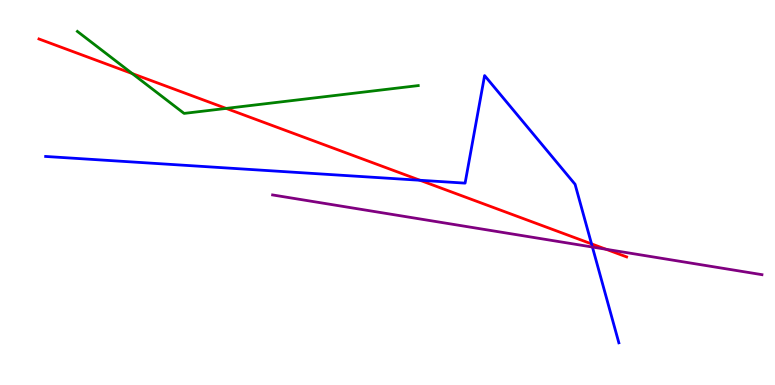[{'lines': ['blue', 'red'], 'intersections': [{'x': 5.42, 'y': 5.32}, {'x': 7.63, 'y': 3.67}]}, {'lines': ['green', 'red'], 'intersections': [{'x': 1.71, 'y': 8.09}, {'x': 2.92, 'y': 7.18}]}, {'lines': ['purple', 'red'], 'intersections': [{'x': 7.82, 'y': 3.53}]}, {'lines': ['blue', 'green'], 'intersections': []}, {'lines': ['blue', 'purple'], 'intersections': [{'x': 7.64, 'y': 3.58}]}, {'lines': ['green', 'purple'], 'intersections': []}]